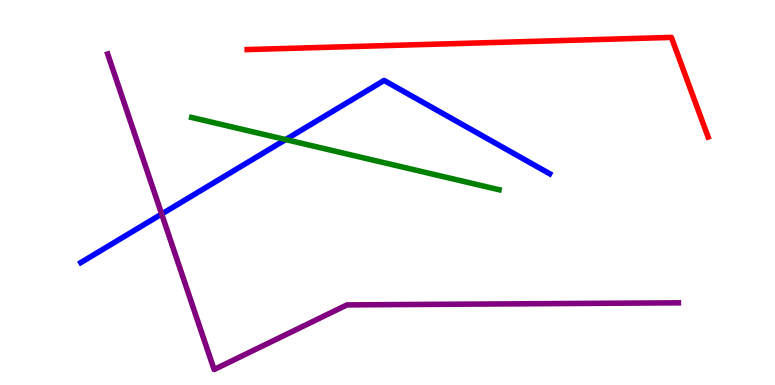[{'lines': ['blue', 'red'], 'intersections': []}, {'lines': ['green', 'red'], 'intersections': []}, {'lines': ['purple', 'red'], 'intersections': []}, {'lines': ['blue', 'green'], 'intersections': [{'x': 3.69, 'y': 6.37}]}, {'lines': ['blue', 'purple'], 'intersections': [{'x': 2.09, 'y': 4.44}]}, {'lines': ['green', 'purple'], 'intersections': []}]